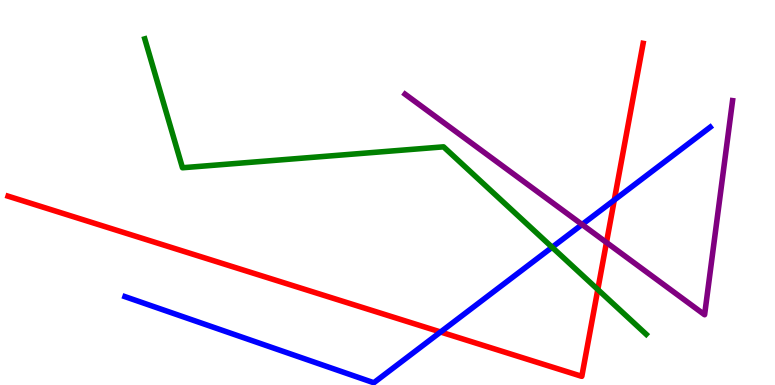[{'lines': ['blue', 'red'], 'intersections': [{'x': 5.68, 'y': 1.38}, {'x': 7.93, 'y': 4.8}]}, {'lines': ['green', 'red'], 'intersections': [{'x': 7.71, 'y': 2.48}]}, {'lines': ['purple', 'red'], 'intersections': [{'x': 7.83, 'y': 3.7}]}, {'lines': ['blue', 'green'], 'intersections': [{'x': 7.12, 'y': 3.58}]}, {'lines': ['blue', 'purple'], 'intersections': [{'x': 7.51, 'y': 4.17}]}, {'lines': ['green', 'purple'], 'intersections': []}]